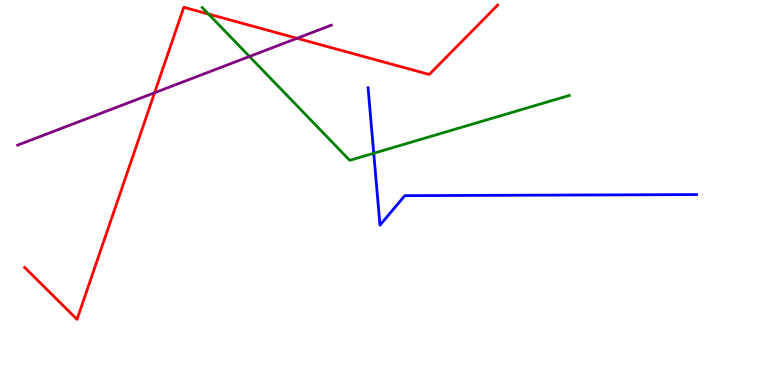[{'lines': ['blue', 'red'], 'intersections': []}, {'lines': ['green', 'red'], 'intersections': [{'x': 2.69, 'y': 9.63}]}, {'lines': ['purple', 'red'], 'intersections': [{'x': 1.99, 'y': 7.59}, {'x': 3.83, 'y': 9.01}]}, {'lines': ['blue', 'green'], 'intersections': [{'x': 4.82, 'y': 6.02}]}, {'lines': ['blue', 'purple'], 'intersections': []}, {'lines': ['green', 'purple'], 'intersections': [{'x': 3.22, 'y': 8.53}]}]